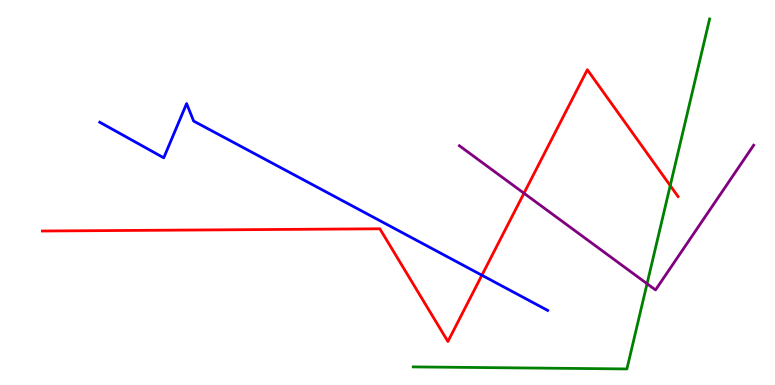[{'lines': ['blue', 'red'], 'intersections': [{'x': 6.22, 'y': 2.85}]}, {'lines': ['green', 'red'], 'intersections': [{'x': 8.65, 'y': 5.18}]}, {'lines': ['purple', 'red'], 'intersections': [{'x': 6.76, 'y': 4.98}]}, {'lines': ['blue', 'green'], 'intersections': []}, {'lines': ['blue', 'purple'], 'intersections': []}, {'lines': ['green', 'purple'], 'intersections': [{'x': 8.35, 'y': 2.63}]}]